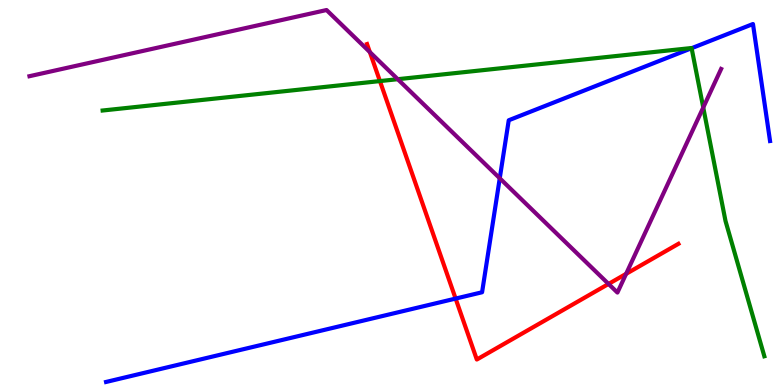[{'lines': ['blue', 'red'], 'intersections': [{'x': 5.88, 'y': 2.24}]}, {'lines': ['green', 'red'], 'intersections': [{'x': 4.9, 'y': 7.89}]}, {'lines': ['purple', 'red'], 'intersections': [{'x': 4.77, 'y': 8.65}, {'x': 7.85, 'y': 2.62}, {'x': 8.08, 'y': 2.89}]}, {'lines': ['blue', 'green'], 'intersections': [{'x': 8.92, 'y': 8.75}]}, {'lines': ['blue', 'purple'], 'intersections': [{'x': 6.45, 'y': 5.37}]}, {'lines': ['green', 'purple'], 'intersections': [{'x': 5.13, 'y': 7.94}, {'x': 9.07, 'y': 7.21}]}]